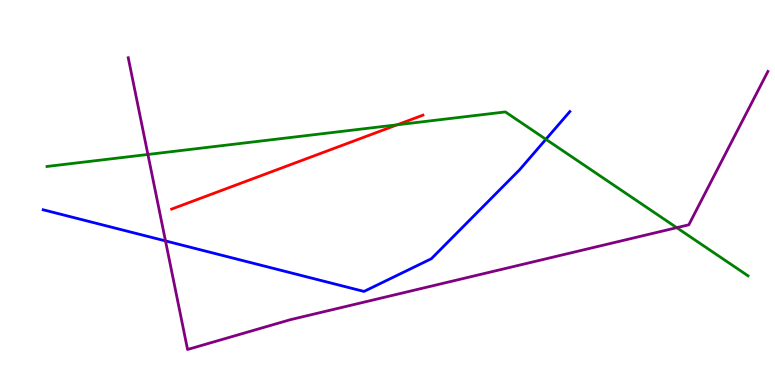[{'lines': ['blue', 'red'], 'intersections': []}, {'lines': ['green', 'red'], 'intersections': [{'x': 5.12, 'y': 6.76}]}, {'lines': ['purple', 'red'], 'intersections': []}, {'lines': ['blue', 'green'], 'intersections': [{'x': 7.04, 'y': 6.38}]}, {'lines': ['blue', 'purple'], 'intersections': [{'x': 2.14, 'y': 3.74}]}, {'lines': ['green', 'purple'], 'intersections': [{'x': 1.91, 'y': 5.99}, {'x': 8.73, 'y': 4.09}]}]